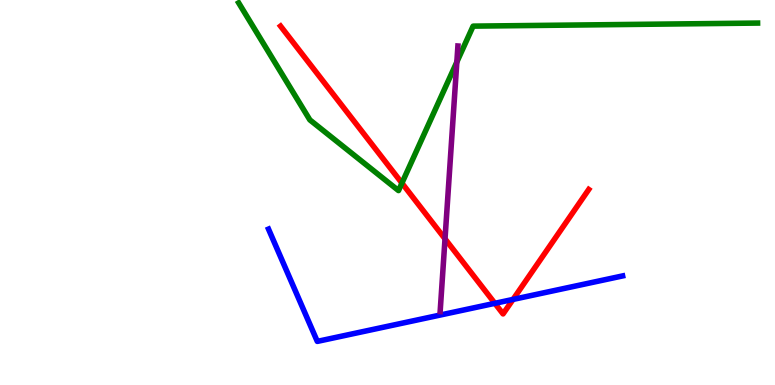[{'lines': ['blue', 'red'], 'intersections': [{'x': 6.39, 'y': 2.12}, {'x': 6.62, 'y': 2.22}]}, {'lines': ['green', 'red'], 'intersections': [{'x': 5.19, 'y': 5.24}]}, {'lines': ['purple', 'red'], 'intersections': [{'x': 5.74, 'y': 3.8}]}, {'lines': ['blue', 'green'], 'intersections': []}, {'lines': ['blue', 'purple'], 'intersections': []}, {'lines': ['green', 'purple'], 'intersections': [{'x': 5.89, 'y': 8.39}]}]